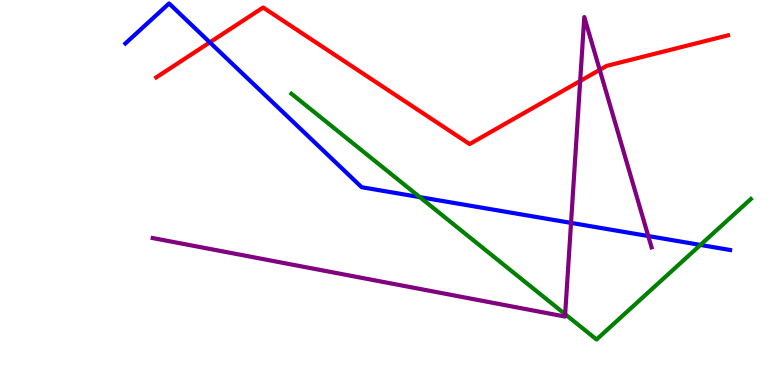[{'lines': ['blue', 'red'], 'intersections': [{'x': 2.71, 'y': 8.9}]}, {'lines': ['green', 'red'], 'intersections': []}, {'lines': ['purple', 'red'], 'intersections': [{'x': 7.49, 'y': 7.9}, {'x': 7.74, 'y': 8.19}]}, {'lines': ['blue', 'green'], 'intersections': [{'x': 5.42, 'y': 4.88}, {'x': 9.04, 'y': 3.64}]}, {'lines': ['blue', 'purple'], 'intersections': [{'x': 7.37, 'y': 4.21}, {'x': 8.36, 'y': 3.87}]}, {'lines': ['green', 'purple'], 'intersections': [{'x': 7.29, 'y': 1.84}]}]